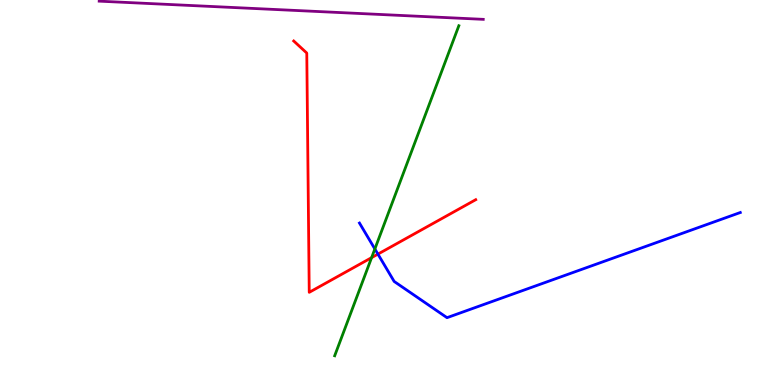[{'lines': ['blue', 'red'], 'intersections': [{'x': 4.88, 'y': 3.4}]}, {'lines': ['green', 'red'], 'intersections': [{'x': 4.79, 'y': 3.31}]}, {'lines': ['purple', 'red'], 'intersections': []}, {'lines': ['blue', 'green'], 'intersections': [{'x': 4.84, 'y': 3.53}]}, {'lines': ['blue', 'purple'], 'intersections': []}, {'lines': ['green', 'purple'], 'intersections': []}]